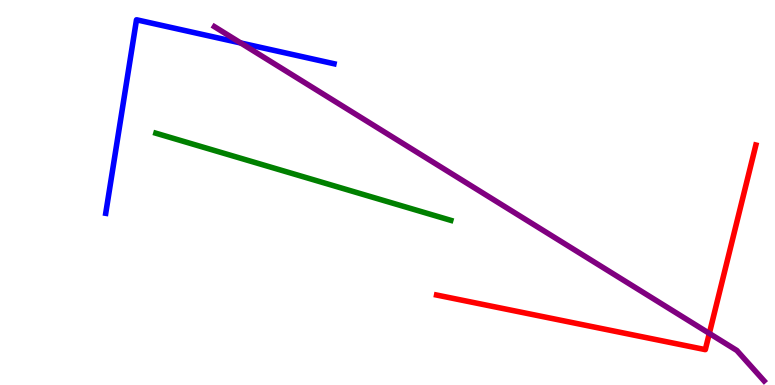[{'lines': ['blue', 'red'], 'intersections': []}, {'lines': ['green', 'red'], 'intersections': []}, {'lines': ['purple', 'red'], 'intersections': [{'x': 9.15, 'y': 1.34}]}, {'lines': ['blue', 'green'], 'intersections': []}, {'lines': ['blue', 'purple'], 'intersections': [{'x': 3.11, 'y': 8.88}]}, {'lines': ['green', 'purple'], 'intersections': []}]